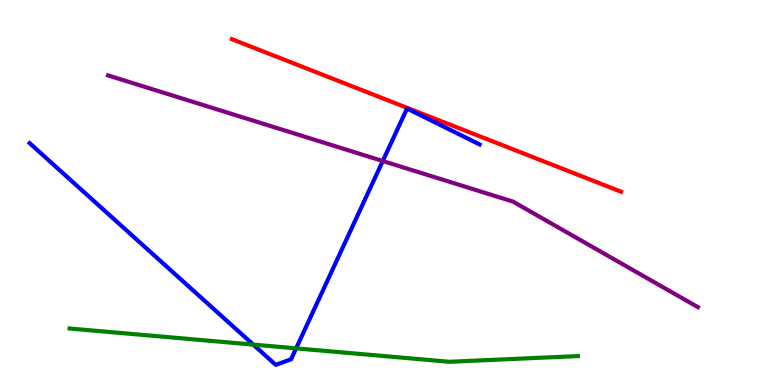[{'lines': ['blue', 'red'], 'intersections': []}, {'lines': ['green', 'red'], 'intersections': []}, {'lines': ['purple', 'red'], 'intersections': []}, {'lines': ['blue', 'green'], 'intersections': [{'x': 3.27, 'y': 1.05}, {'x': 3.82, 'y': 0.952}]}, {'lines': ['blue', 'purple'], 'intersections': [{'x': 4.94, 'y': 5.82}]}, {'lines': ['green', 'purple'], 'intersections': []}]